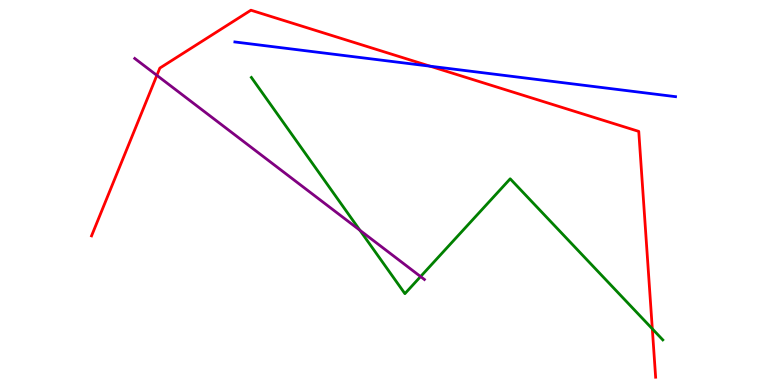[{'lines': ['blue', 'red'], 'intersections': [{'x': 5.55, 'y': 8.28}]}, {'lines': ['green', 'red'], 'intersections': [{'x': 8.42, 'y': 1.46}]}, {'lines': ['purple', 'red'], 'intersections': [{'x': 2.02, 'y': 8.04}]}, {'lines': ['blue', 'green'], 'intersections': []}, {'lines': ['blue', 'purple'], 'intersections': []}, {'lines': ['green', 'purple'], 'intersections': [{'x': 4.64, 'y': 4.02}, {'x': 5.43, 'y': 2.82}]}]